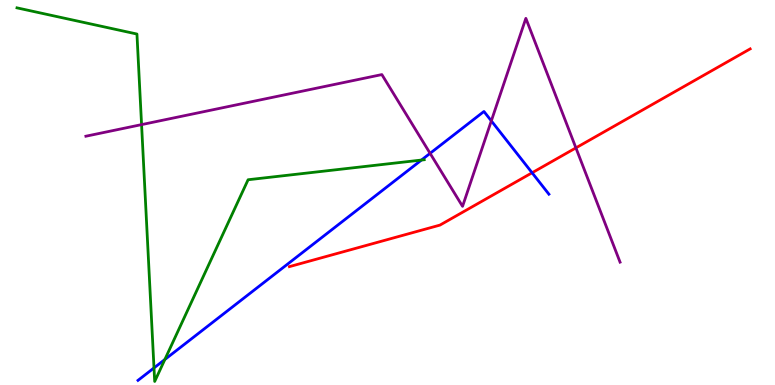[{'lines': ['blue', 'red'], 'intersections': [{'x': 6.87, 'y': 5.51}]}, {'lines': ['green', 'red'], 'intersections': []}, {'lines': ['purple', 'red'], 'intersections': [{'x': 7.43, 'y': 6.16}]}, {'lines': ['blue', 'green'], 'intersections': [{'x': 1.99, 'y': 0.443}, {'x': 2.13, 'y': 0.662}, {'x': 5.44, 'y': 5.84}]}, {'lines': ['blue', 'purple'], 'intersections': [{'x': 5.55, 'y': 6.02}, {'x': 6.34, 'y': 6.86}]}, {'lines': ['green', 'purple'], 'intersections': [{'x': 1.83, 'y': 6.76}]}]